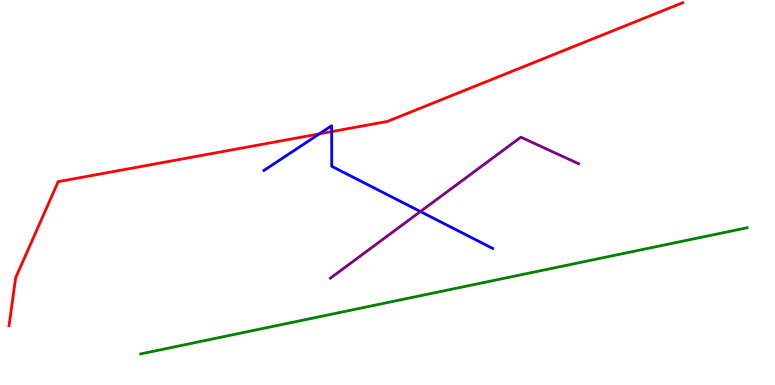[{'lines': ['blue', 'red'], 'intersections': [{'x': 4.12, 'y': 6.52}, {'x': 4.28, 'y': 6.58}]}, {'lines': ['green', 'red'], 'intersections': []}, {'lines': ['purple', 'red'], 'intersections': []}, {'lines': ['blue', 'green'], 'intersections': []}, {'lines': ['blue', 'purple'], 'intersections': [{'x': 5.42, 'y': 4.51}]}, {'lines': ['green', 'purple'], 'intersections': []}]